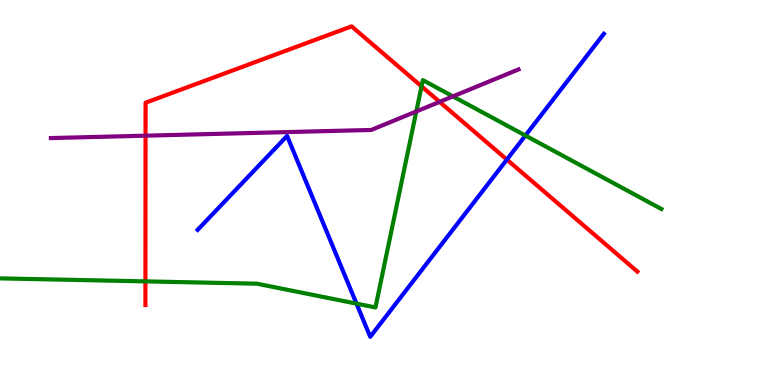[{'lines': ['blue', 'red'], 'intersections': [{'x': 6.54, 'y': 5.85}]}, {'lines': ['green', 'red'], 'intersections': [{'x': 1.88, 'y': 2.69}, {'x': 5.44, 'y': 7.76}]}, {'lines': ['purple', 'red'], 'intersections': [{'x': 1.88, 'y': 6.48}, {'x': 5.67, 'y': 7.35}]}, {'lines': ['blue', 'green'], 'intersections': [{'x': 4.6, 'y': 2.11}, {'x': 6.78, 'y': 6.48}]}, {'lines': ['blue', 'purple'], 'intersections': []}, {'lines': ['green', 'purple'], 'intersections': [{'x': 5.37, 'y': 7.11}, {'x': 5.84, 'y': 7.5}]}]